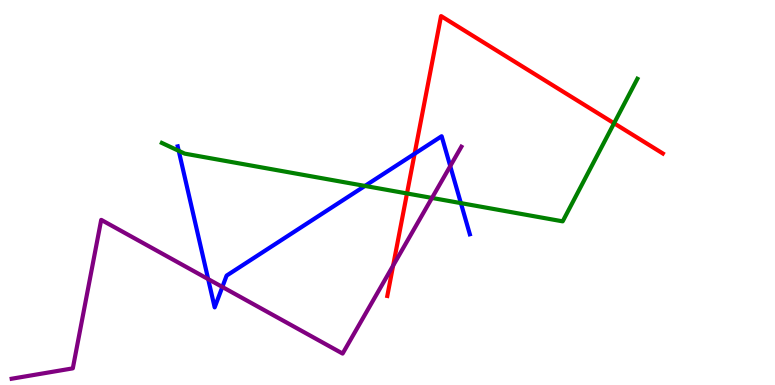[{'lines': ['blue', 'red'], 'intersections': [{'x': 5.35, 'y': 6.01}]}, {'lines': ['green', 'red'], 'intersections': [{'x': 5.25, 'y': 4.98}, {'x': 7.92, 'y': 6.8}]}, {'lines': ['purple', 'red'], 'intersections': [{'x': 5.07, 'y': 3.1}]}, {'lines': ['blue', 'green'], 'intersections': [{'x': 2.31, 'y': 6.08}, {'x': 4.71, 'y': 5.17}, {'x': 5.95, 'y': 4.72}]}, {'lines': ['blue', 'purple'], 'intersections': [{'x': 2.69, 'y': 2.75}, {'x': 2.87, 'y': 2.55}, {'x': 5.81, 'y': 5.69}]}, {'lines': ['green', 'purple'], 'intersections': [{'x': 5.57, 'y': 4.86}]}]